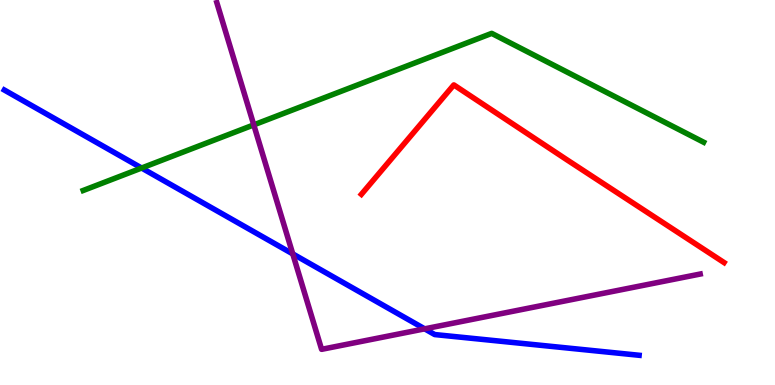[{'lines': ['blue', 'red'], 'intersections': []}, {'lines': ['green', 'red'], 'intersections': []}, {'lines': ['purple', 'red'], 'intersections': []}, {'lines': ['blue', 'green'], 'intersections': [{'x': 1.83, 'y': 5.64}]}, {'lines': ['blue', 'purple'], 'intersections': [{'x': 3.78, 'y': 3.41}, {'x': 5.48, 'y': 1.46}]}, {'lines': ['green', 'purple'], 'intersections': [{'x': 3.27, 'y': 6.76}]}]